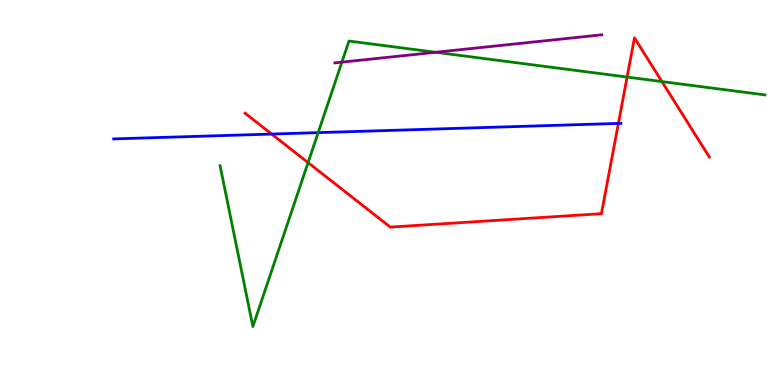[{'lines': ['blue', 'red'], 'intersections': [{'x': 3.51, 'y': 6.52}, {'x': 7.98, 'y': 6.79}]}, {'lines': ['green', 'red'], 'intersections': [{'x': 3.98, 'y': 5.78}, {'x': 8.09, 'y': 8.0}, {'x': 8.54, 'y': 7.88}]}, {'lines': ['purple', 'red'], 'intersections': []}, {'lines': ['blue', 'green'], 'intersections': [{'x': 4.11, 'y': 6.56}]}, {'lines': ['blue', 'purple'], 'intersections': []}, {'lines': ['green', 'purple'], 'intersections': [{'x': 4.41, 'y': 8.39}, {'x': 5.62, 'y': 8.64}]}]